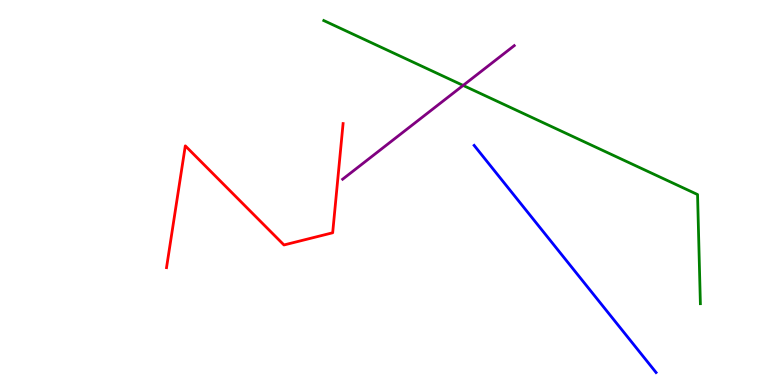[{'lines': ['blue', 'red'], 'intersections': []}, {'lines': ['green', 'red'], 'intersections': []}, {'lines': ['purple', 'red'], 'intersections': []}, {'lines': ['blue', 'green'], 'intersections': []}, {'lines': ['blue', 'purple'], 'intersections': []}, {'lines': ['green', 'purple'], 'intersections': [{'x': 5.98, 'y': 7.78}]}]